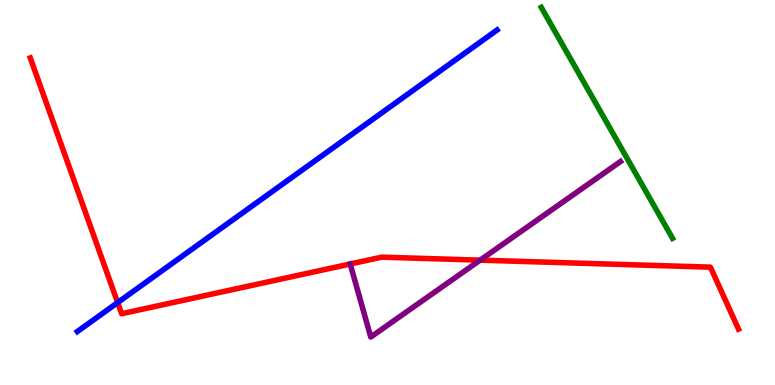[{'lines': ['blue', 'red'], 'intersections': [{'x': 1.52, 'y': 2.14}]}, {'lines': ['green', 'red'], 'intersections': []}, {'lines': ['purple', 'red'], 'intersections': [{'x': 4.52, 'y': 3.14}, {'x': 6.2, 'y': 3.24}]}, {'lines': ['blue', 'green'], 'intersections': []}, {'lines': ['blue', 'purple'], 'intersections': []}, {'lines': ['green', 'purple'], 'intersections': []}]